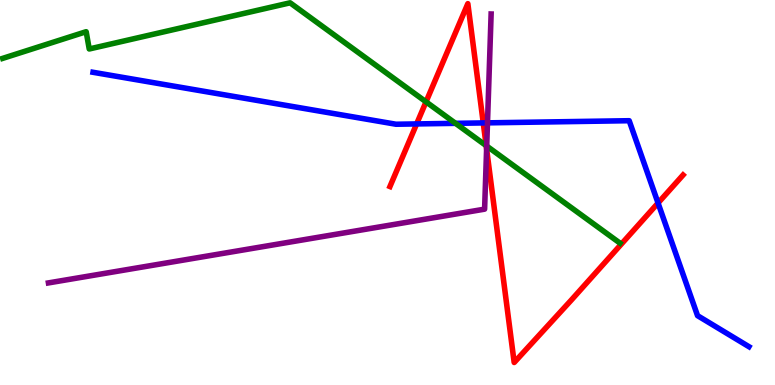[{'lines': ['blue', 'red'], 'intersections': [{'x': 5.38, 'y': 6.78}, {'x': 6.24, 'y': 6.81}, {'x': 8.49, 'y': 4.73}]}, {'lines': ['green', 'red'], 'intersections': [{'x': 5.5, 'y': 7.35}, {'x': 6.27, 'y': 6.22}]}, {'lines': ['purple', 'red'], 'intersections': [{'x': 6.28, 'y': 6.13}]}, {'lines': ['blue', 'green'], 'intersections': [{'x': 5.88, 'y': 6.8}]}, {'lines': ['blue', 'purple'], 'intersections': [{'x': 6.29, 'y': 6.81}]}, {'lines': ['green', 'purple'], 'intersections': [{'x': 6.28, 'y': 6.21}]}]